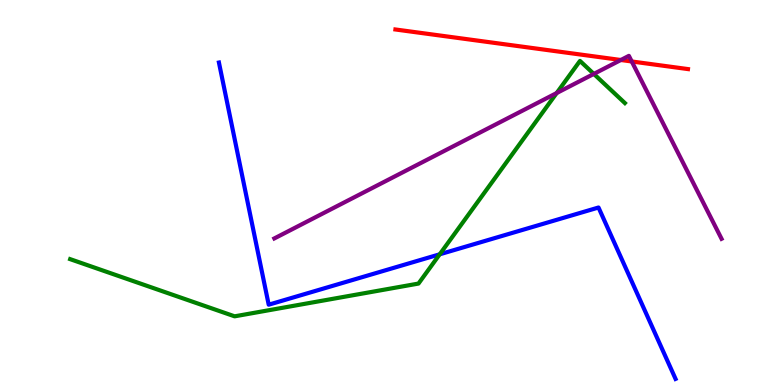[{'lines': ['blue', 'red'], 'intersections': []}, {'lines': ['green', 'red'], 'intersections': []}, {'lines': ['purple', 'red'], 'intersections': [{'x': 8.01, 'y': 8.44}, {'x': 8.15, 'y': 8.4}]}, {'lines': ['blue', 'green'], 'intersections': [{'x': 5.67, 'y': 3.39}]}, {'lines': ['blue', 'purple'], 'intersections': []}, {'lines': ['green', 'purple'], 'intersections': [{'x': 7.18, 'y': 7.58}, {'x': 7.66, 'y': 8.08}]}]